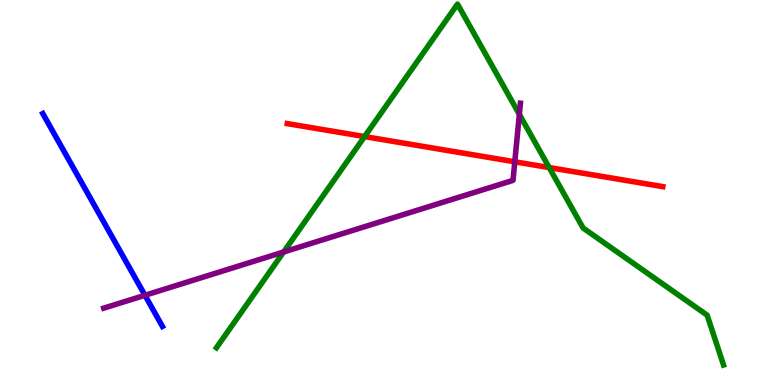[{'lines': ['blue', 'red'], 'intersections': []}, {'lines': ['green', 'red'], 'intersections': [{'x': 4.7, 'y': 6.45}, {'x': 7.09, 'y': 5.65}]}, {'lines': ['purple', 'red'], 'intersections': [{'x': 6.64, 'y': 5.8}]}, {'lines': ['blue', 'green'], 'intersections': []}, {'lines': ['blue', 'purple'], 'intersections': [{'x': 1.87, 'y': 2.33}]}, {'lines': ['green', 'purple'], 'intersections': [{'x': 3.66, 'y': 3.45}, {'x': 6.7, 'y': 7.03}]}]